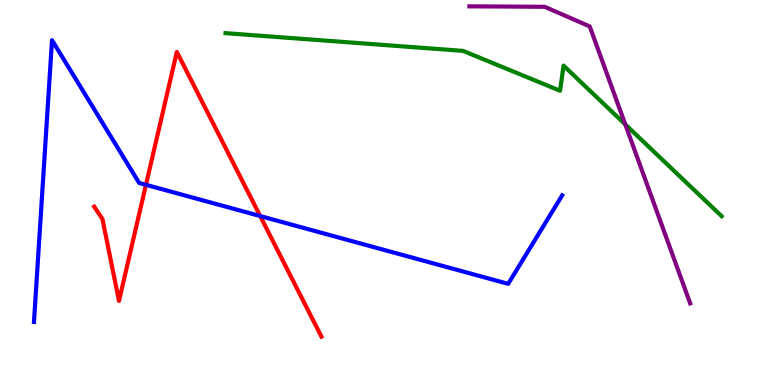[{'lines': ['blue', 'red'], 'intersections': [{'x': 1.88, 'y': 5.2}, {'x': 3.36, 'y': 4.39}]}, {'lines': ['green', 'red'], 'intersections': []}, {'lines': ['purple', 'red'], 'intersections': []}, {'lines': ['blue', 'green'], 'intersections': []}, {'lines': ['blue', 'purple'], 'intersections': []}, {'lines': ['green', 'purple'], 'intersections': [{'x': 8.07, 'y': 6.77}]}]